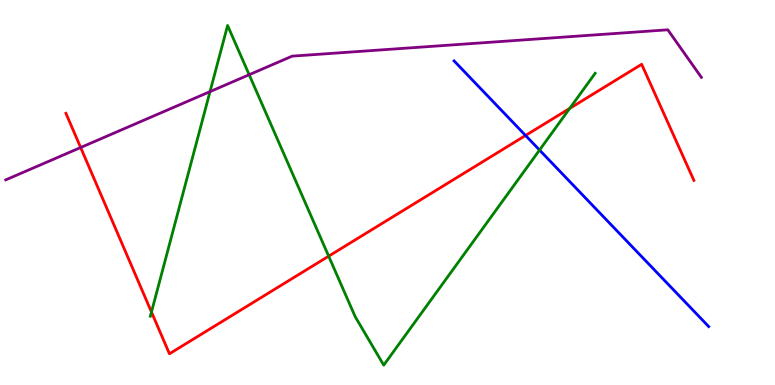[{'lines': ['blue', 'red'], 'intersections': [{'x': 6.78, 'y': 6.48}]}, {'lines': ['green', 'red'], 'intersections': [{'x': 1.95, 'y': 1.9}, {'x': 4.24, 'y': 3.35}, {'x': 7.35, 'y': 7.18}]}, {'lines': ['purple', 'red'], 'intersections': [{'x': 1.04, 'y': 6.17}]}, {'lines': ['blue', 'green'], 'intersections': [{'x': 6.96, 'y': 6.1}]}, {'lines': ['blue', 'purple'], 'intersections': []}, {'lines': ['green', 'purple'], 'intersections': [{'x': 2.71, 'y': 7.62}, {'x': 3.22, 'y': 8.06}]}]